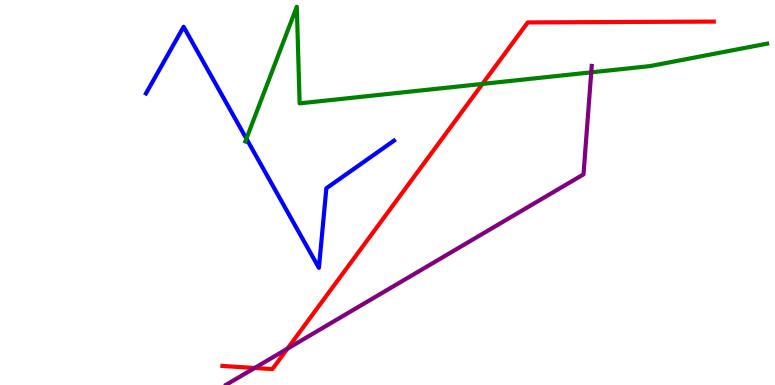[{'lines': ['blue', 'red'], 'intersections': []}, {'lines': ['green', 'red'], 'intersections': [{'x': 6.23, 'y': 7.82}]}, {'lines': ['purple', 'red'], 'intersections': [{'x': 3.29, 'y': 0.442}, {'x': 3.71, 'y': 0.943}]}, {'lines': ['blue', 'green'], 'intersections': [{'x': 3.18, 'y': 6.4}]}, {'lines': ['blue', 'purple'], 'intersections': []}, {'lines': ['green', 'purple'], 'intersections': [{'x': 7.63, 'y': 8.12}]}]